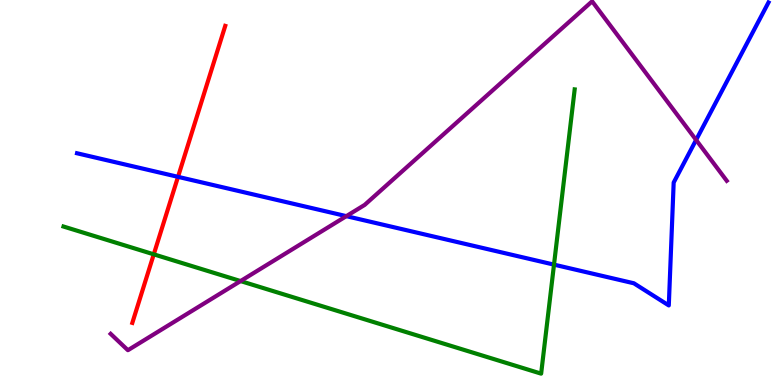[{'lines': ['blue', 'red'], 'intersections': [{'x': 2.3, 'y': 5.41}]}, {'lines': ['green', 'red'], 'intersections': [{'x': 1.98, 'y': 3.39}]}, {'lines': ['purple', 'red'], 'intersections': []}, {'lines': ['blue', 'green'], 'intersections': [{'x': 7.15, 'y': 3.13}]}, {'lines': ['blue', 'purple'], 'intersections': [{'x': 4.47, 'y': 4.39}, {'x': 8.98, 'y': 6.37}]}, {'lines': ['green', 'purple'], 'intersections': [{'x': 3.1, 'y': 2.7}]}]